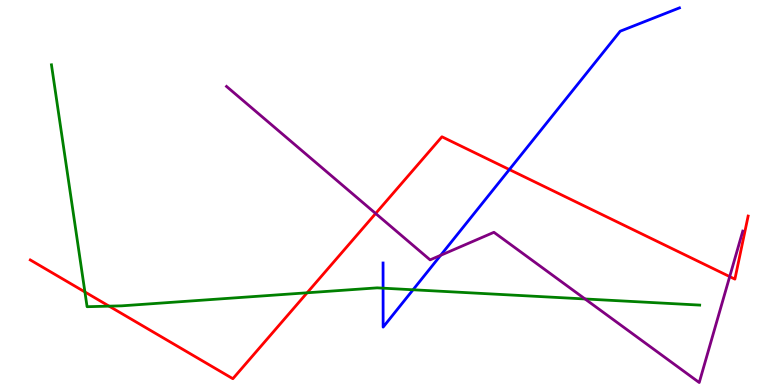[{'lines': ['blue', 'red'], 'intersections': [{'x': 6.57, 'y': 5.6}]}, {'lines': ['green', 'red'], 'intersections': [{'x': 1.1, 'y': 2.42}, {'x': 1.41, 'y': 2.05}, {'x': 3.96, 'y': 2.4}]}, {'lines': ['purple', 'red'], 'intersections': [{'x': 4.85, 'y': 4.45}, {'x': 9.42, 'y': 2.82}]}, {'lines': ['blue', 'green'], 'intersections': [{'x': 4.94, 'y': 2.51}, {'x': 5.33, 'y': 2.47}]}, {'lines': ['blue', 'purple'], 'intersections': [{'x': 5.69, 'y': 3.37}]}, {'lines': ['green', 'purple'], 'intersections': [{'x': 7.55, 'y': 2.23}]}]